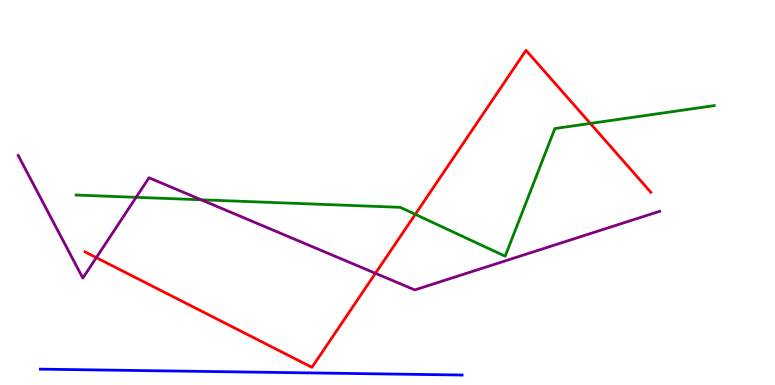[{'lines': ['blue', 'red'], 'intersections': []}, {'lines': ['green', 'red'], 'intersections': [{'x': 5.36, 'y': 4.43}, {'x': 7.62, 'y': 6.79}]}, {'lines': ['purple', 'red'], 'intersections': [{'x': 1.24, 'y': 3.31}, {'x': 4.84, 'y': 2.9}]}, {'lines': ['blue', 'green'], 'intersections': []}, {'lines': ['blue', 'purple'], 'intersections': []}, {'lines': ['green', 'purple'], 'intersections': [{'x': 1.76, 'y': 4.87}, {'x': 2.6, 'y': 4.81}]}]